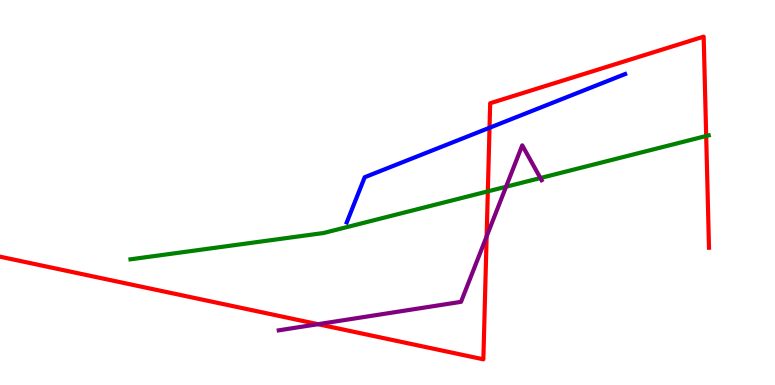[{'lines': ['blue', 'red'], 'intersections': [{'x': 6.32, 'y': 6.68}]}, {'lines': ['green', 'red'], 'intersections': [{'x': 6.29, 'y': 5.03}, {'x': 9.11, 'y': 6.47}]}, {'lines': ['purple', 'red'], 'intersections': [{'x': 4.1, 'y': 1.58}, {'x': 6.28, 'y': 3.86}]}, {'lines': ['blue', 'green'], 'intersections': []}, {'lines': ['blue', 'purple'], 'intersections': []}, {'lines': ['green', 'purple'], 'intersections': [{'x': 6.53, 'y': 5.15}, {'x': 6.97, 'y': 5.38}]}]